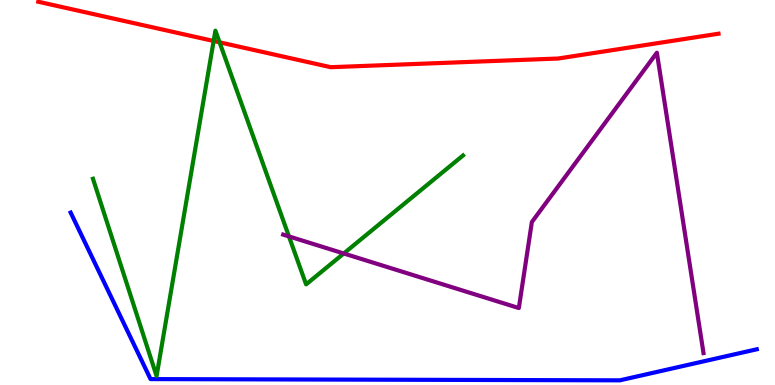[{'lines': ['blue', 'red'], 'intersections': []}, {'lines': ['green', 'red'], 'intersections': [{'x': 2.76, 'y': 8.94}, {'x': 2.83, 'y': 8.9}]}, {'lines': ['purple', 'red'], 'intersections': []}, {'lines': ['blue', 'green'], 'intersections': []}, {'lines': ['blue', 'purple'], 'intersections': []}, {'lines': ['green', 'purple'], 'intersections': [{'x': 3.73, 'y': 3.86}, {'x': 4.44, 'y': 3.42}]}]